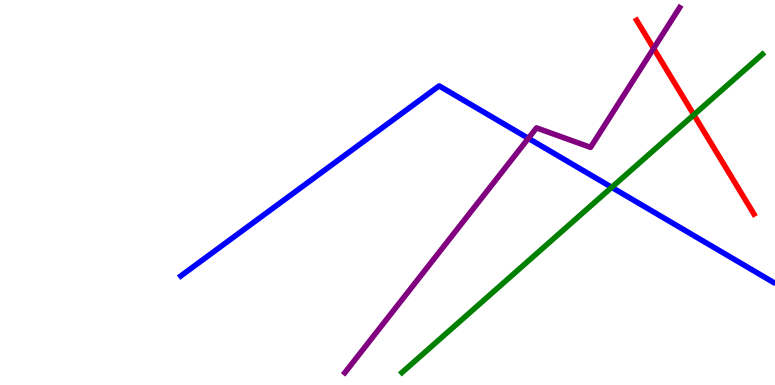[{'lines': ['blue', 'red'], 'intersections': []}, {'lines': ['green', 'red'], 'intersections': [{'x': 8.95, 'y': 7.02}]}, {'lines': ['purple', 'red'], 'intersections': [{'x': 8.43, 'y': 8.74}]}, {'lines': ['blue', 'green'], 'intersections': [{'x': 7.89, 'y': 5.13}]}, {'lines': ['blue', 'purple'], 'intersections': [{'x': 6.82, 'y': 6.41}]}, {'lines': ['green', 'purple'], 'intersections': []}]